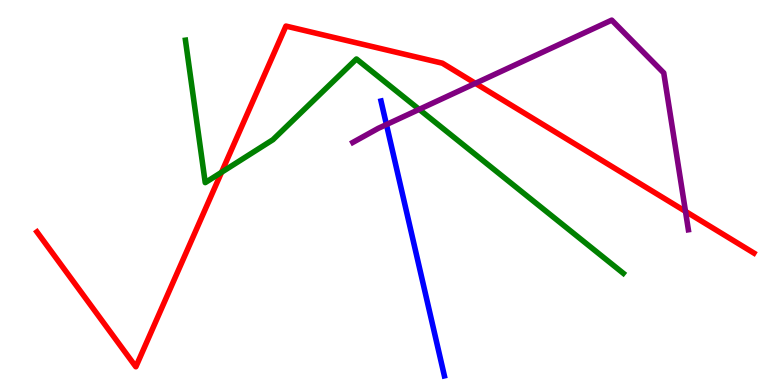[{'lines': ['blue', 'red'], 'intersections': []}, {'lines': ['green', 'red'], 'intersections': [{'x': 2.86, 'y': 5.52}]}, {'lines': ['purple', 'red'], 'intersections': [{'x': 6.13, 'y': 7.84}, {'x': 8.84, 'y': 4.51}]}, {'lines': ['blue', 'green'], 'intersections': []}, {'lines': ['blue', 'purple'], 'intersections': [{'x': 4.99, 'y': 6.77}]}, {'lines': ['green', 'purple'], 'intersections': [{'x': 5.41, 'y': 7.16}]}]